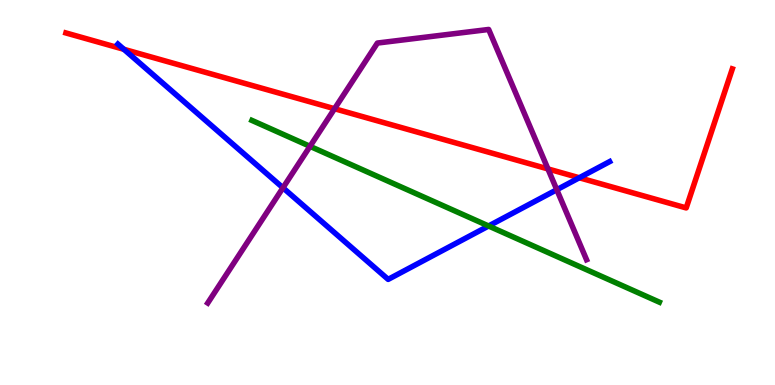[{'lines': ['blue', 'red'], 'intersections': [{'x': 1.6, 'y': 8.72}, {'x': 7.47, 'y': 5.38}]}, {'lines': ['green', 'red'], 'intersections': []}, {'lines': ['purple', 'red'], 'intersections': [{'x': 4.32, 'y': 7.18}, {'x': 7.07, 'y': 5.61}]}, {'lines': ['blue', 'green'], 'intersections': [{'x': 6.3, 'y': 4.13}]}, {'lines': ['blue', 'purple'], 'intersections': [{'x': 3.65, 'y': 5.12}, {'x': 7.18, 'y': 5.07}]}, {'lines': ['green', 'purple'], 'intersections': [{'x': 4.0, 'y': 6.2}]}]